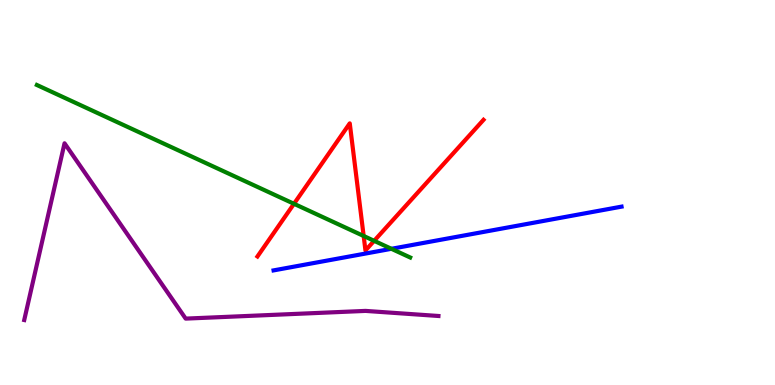[{'lines': ['blue', 'red'], 'intersections': []}, {'lines': ['green', 'red'], 'intersections': [{'x': 3.79, 'y': 4.71}, {'x': 4.69, 'y': 3.87}, {'x': 4.83, 'y': 3.74}]}, {'lines': ['purple', 'red'], 'intersections': []}, {'lines': ['blue', 'green'], 'intersections': [{'x': 5.05, 'y': 3.54}]}, {'lines': ['blue', 'purple'], 'intersections': []}, {'lines': ['green', 'purple'], 'intersections': []}]